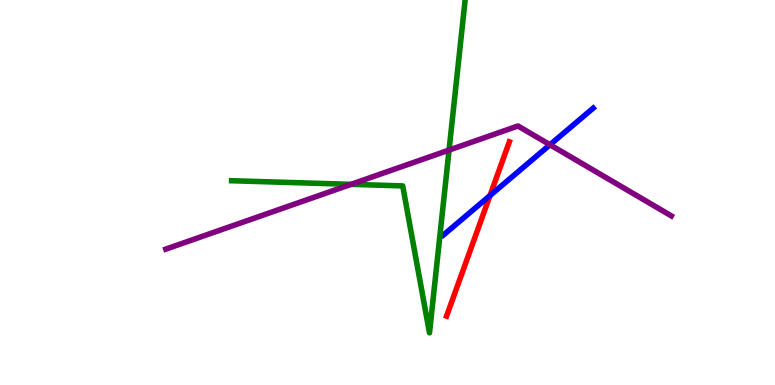[{'lines': ['blue', 'red'], 'intersections': [{'x': 6.32, 'y': 4.92}]}, {'lines': ['green', 'red'], 'intersections': []}, {'lines': ['purple', 'red'], 'intersections': []}, {'lines': ['blue', 'green'], 'intersections': []}, {'lines': ['blue', 'purple'], 'intersections': [{'x': 7.1, 'y': 6.24}]}, {'lines': ['green', 'purple'], 'intersections': [{'x': 4.53, 'y': 5.21}, {'x': 5.79, 'y': 6.1}]}]